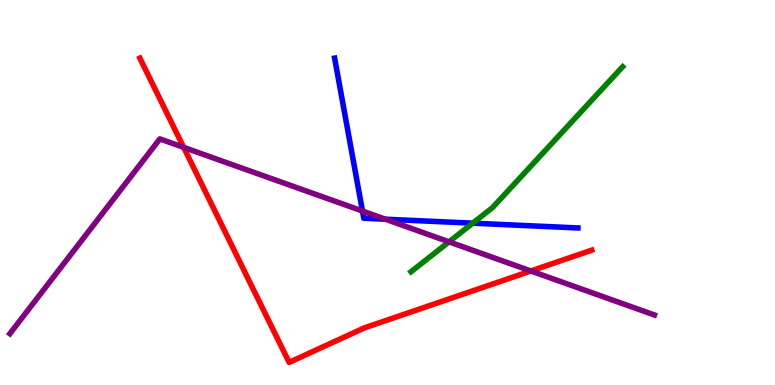[{'lines': ['blue', 'red'], 'intersections': []}, {'lines': ['green', 'red'], 'intersections': []}, {'lines': ['purple', 'red'], 'intersections': [{'x': 2.37, 'y': 6.17}, {'x': 6.85, 'y': 2.96}]}, {'lines': ['blue', 'green'], 'intersections': [{'x': 6.1, 'y': 4.2}]}, {'lines': ['blue', 'purple'], 'intersections': [{'x': 4.68, 'y': 4.52}, {'x': 4.97, 'y': 4.31}]}, {'lines': ['green', 'purple'], 'intersections': [{'x': 5.79, 'y': 3.72}]}]